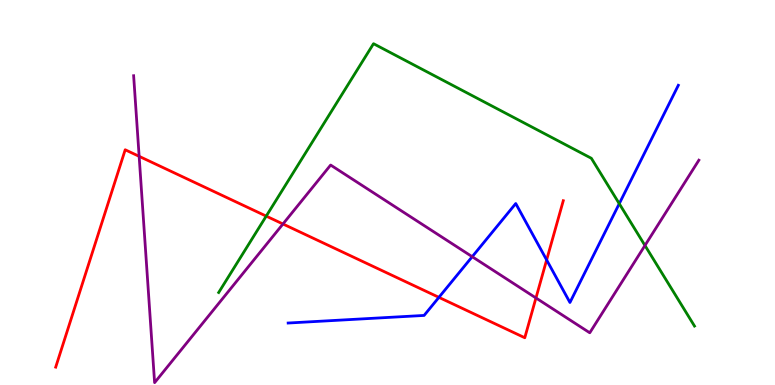[{'lines': ['blue', 'red'], 'intersections': [{'x': 5.66, 'y': 2.28}, {'x': 7.05, 'y': 3.25}]}, {'lines': ['green', 'red'], 'intersections': [{'x': 3.44, 'y': 4.39}]}, {'lines': ['purple', 'red'], 'intersections': [{'x': 1.8, 'y': 5.94}, {'x': 3.65, 'y': 4.18}, {'x': 6.92, 'y': 2.26}]}, {'lines': ['blue', 'green'], 'intersections': [{'x': 7.99, 'y': 4.71}]}, {'lines': ['blue', 'purple'], 'intersections': [{'x': 6.09, 'y': 3.33}]}, {'lines': ['green', 'purple'], 'intersections': [{'x': 8.32, 'y': 3.62}]}]